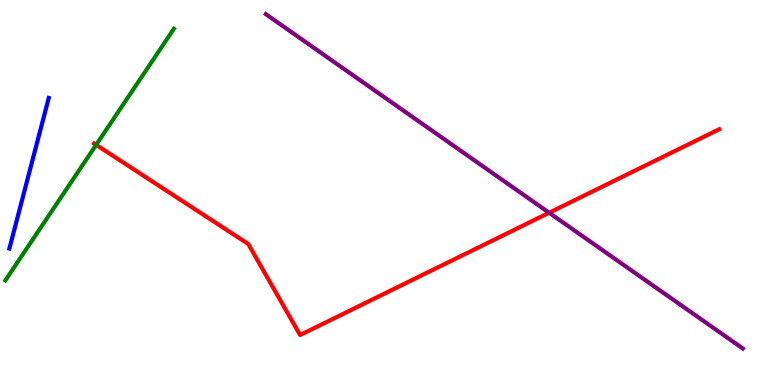[{'lines': ['blue', 'red'], 'intersections': []}, {'lines': ['green', 'red'], 'intersections': [{'x': 1.24, 'y': 6.24}]}, {'lines': ['purple', 'red'], 'intersections': [{'x': 7.09, 'y': 4.47}]}, {'lines': ['blue', 'green'], 'intersections': []}, {'lines': ['blue', 'purple'], 'intersections': []}, {'lines': ['green', 'purple'], 'intersections': []}]